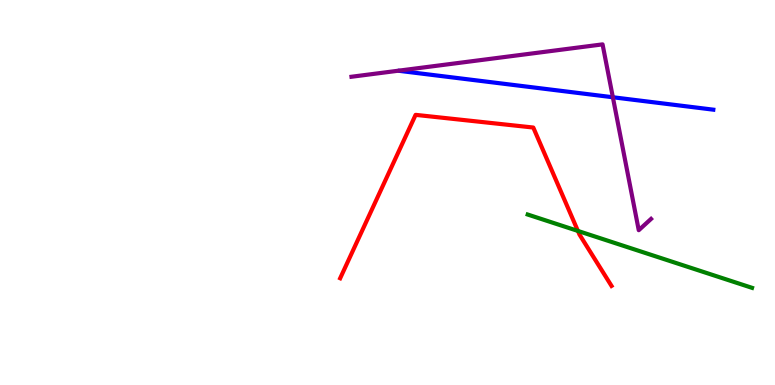[{'lines': ['blue', 'red'], 'intersections': []}, {'lines': ['green', 'red'], 'intersections': [{'x': 7.46, 'y': 4.0}]}, {'lines': ['purple', 'red'], 'intersections': []}, {'lines': ['blue', 'green'], 'intersections': []}, {'lines': ['blue', 'purple'], 'intersections': [{'x': 7.91, 'y': 7.47}]}, {'lines': ['green', 'purple'], 'intersections': []}]